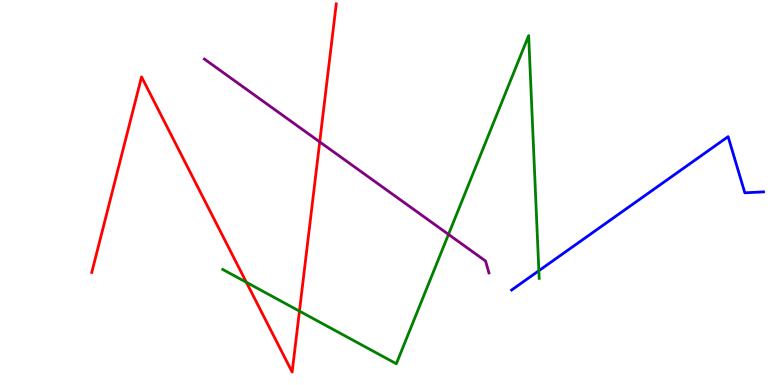[{'lines': ['blue', 'red'], 'intersections': []}, {'lines': ['green', 'red'], 'intersections': [{'x': 3.18, 'y': 2.67}, {'x': 3.86, 'y': 1.92}]}, {'lines': ['purple', 'red'], 'intersections': [{'x': 4.13, 'y': 6.31}]}, {'lines': ['blue', 'green'], 'intersections': [{'x': 6.95, 'y': 2.97}]}, {'lines': ['blue', 'purple'], 'intersections': []}, {'lines': ['green', 'purple'], 'intersections': [{'x': 5.79, 'y': 3.91}]}]